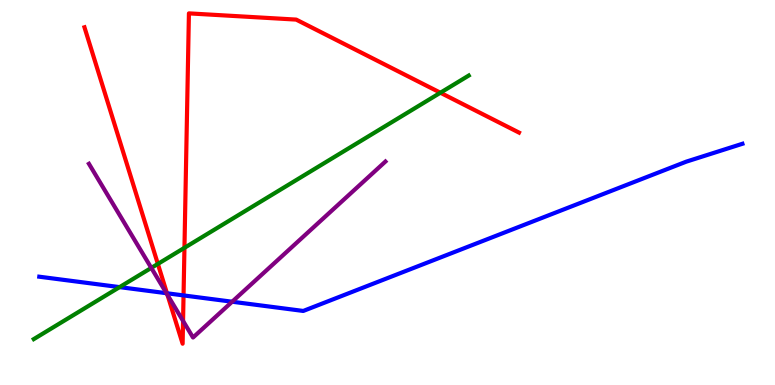[{'lines': ['blue', 'red'], 'intersections': [{'x': 2.15, 'y': 2.38}, {'x': 2.37, 'y': 2.33}]}, {'lines': ['green', 'red'], 'intersections': [{'x': 2.04, 'y': 3.14}, {'x': 2.38, 'y': 3.56}, {'x': 5.68, 'y': 7.59}]}, {'lines': ['purple', 'red'], 'intersections': [{'x': 2.16, 'y': 2.34}, {'x': 2.36, 'y': 1.66}]}, {'lines': ['blue', 'green'], 'intersections': [{'x': 1.54, 'y': 2.54}]}, {'lines': ['blue', 'purple'], 'intersections': [{'x': 2.15, 'y': 2.38}, {'x': 3.0, 'y': 2.16}]}, {'lines': ['green', 'purple'], 'intersections': [{'x': 1.95, 'y': 3.04}]}]